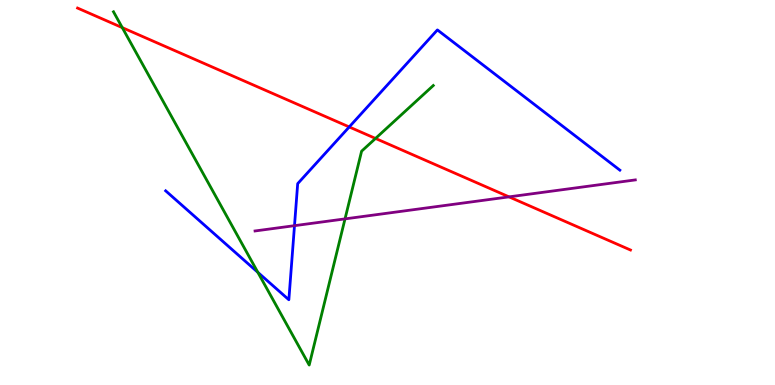[{'lines': ['blue', 'red'], 'intersections': [{'x': 4.51, 'y': 6.7}]}, {'lines': ['green', 'red'], 'intersections': [{'x': 1.58, 'y': 9.28}, {'x': 4.85, 'y': 6.4}]}, {'lines': ['purple', 'red'], 'intersections': [{'x': 6.57, 'y': 4.89}]}, {'lines': ['blue', 'green'], 'intersections': [{'x': 3.33, 'y': 2.93}]}, {'lines': ['blue', 'purple'], 'intersections': [{'x': 3.8, 'y': 4.14}]}, {'lines': ['green', 'purple'], 'intersections': [{'x': 4.45, 'y': 4.31}]}]